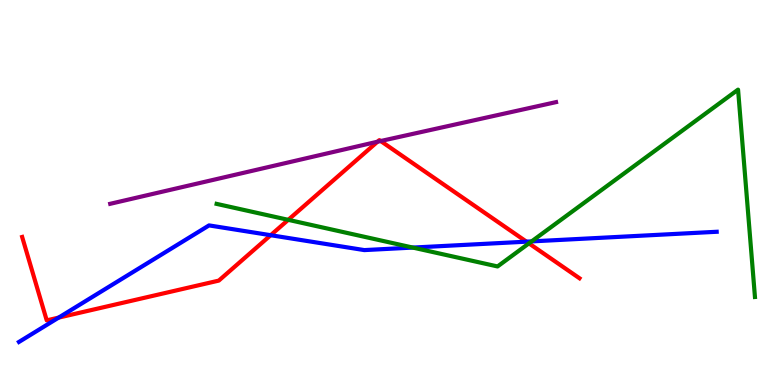[{'lines': ['blue', 'red'], 'intersections': [{'x': 0.757, 'y': 1.75}, {'x': 3.49, 'y': 3.89}, {'x': 6.79, 'y': 3.72}]}, {'lines': ['green', 'red'], 'intersections': [{'x': 3.72, 'y': 4.29}, {'x': 6.83, 'y': 3.68}]}, {'lines': ['purple', 'red'], 'intersections': [{'x': 4.87, 'y': 6.32}, {'x': 4.91, 'y': 6.34}]}, {'lines': ['blue', 'green'], 'intersections': [{'x': 5.33, 'y': 3.57}, {'x': 6.86, 'y': 3.73}]}, {'lines': ['blue', 'purple'], 'intersections': []}, {'lines': ['green', 'purple'], 'intersections': []}]